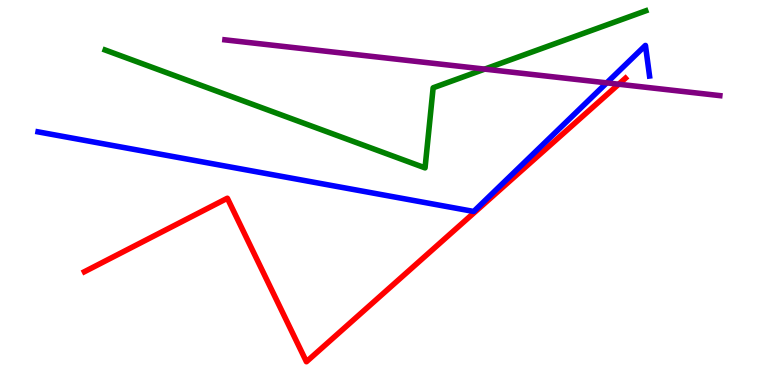[{'lines': ['blue', 'red'], 'intersections': []}, {'lines': ['green', 'red'], 'intersections': []}, {'lines': ['purple', 'red'], 'intersections': [{'x': 7.98, 'y': 7.81}]}, {'lines': ['blue', 'green'], 'intersections': []}, {'lines': ['blue', 'purple'], 'intersections': [{'x': 7.83, 'y': 7.85}]}, {'lines': ['green', 'purple'], 'intersections': [{'x': 6.25, 'y': 8.2}]}]